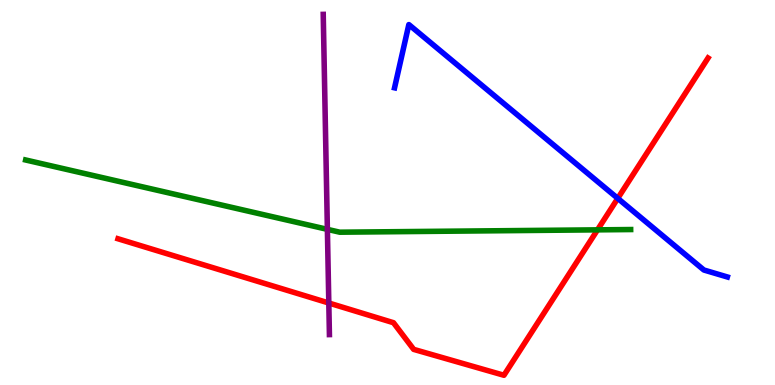[{'lines': ['blue', 'red'], 'intersections': [{'x': 7.97, 'y': 4.85}]}, {'lines': ['green', 'red'], 'intersections': [{'x': 7.71, 'y': 4.03}]}, {'lines': ['purple', 'red'], 'intersections': [{'x': 4.24, 'y': 2.13}]}, {'lines': ['blue', 'green'], 'intersections': []}, {'lines': ['blue', 'purple'], 'intersections': []}, {'lines': ['green', 'purple'], 'intersections': [{'x': 4.22, 'y': 4.04}]}]